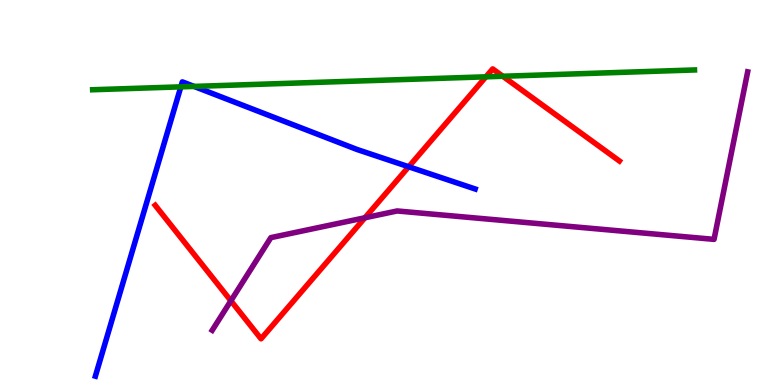[{'lines': ['blue', 'red'], 'intersections': [{'x': 5.27, 'y': 5.67}]}, {'lines': ['green', 'red'], 'intersections': [{'x': 6.27, 'y': 8.0}, {'x': 6.49, 'y': 8.02}]}, {'lines': ['purple', 'red'], 'intersections': [{'x': 2.98, 'y': 2.19}, {'x': 4.71, 'y': 4.34}]}, {'lines': ['blue', 'green'], 'intersections': [{'x': 2.33, 'y': 7.74}, {'x': 2.5, 'y': 7.76}]}, {'lines': ['blue', 'purple'], 'intersections': []}, {'lines': ['green', 'purple'], 'intersections': []}]